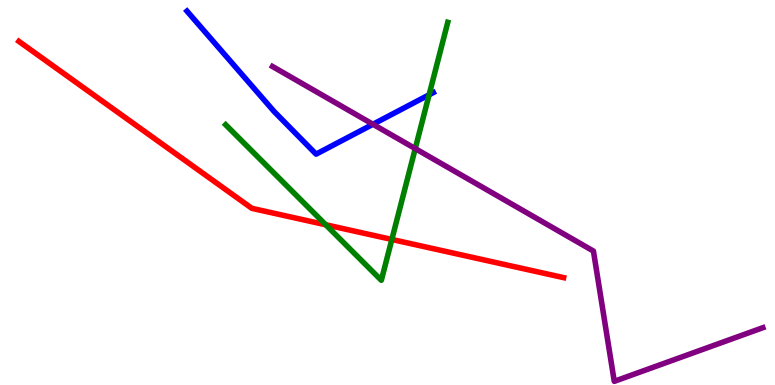[{'lines': ['blue', 'red'], 'intersections': []}, {'lines': ['green', 'red'], 'intersections': [{'x': 4.2, 'y': 4.16}, {'x': 5.06, 'y': 3.78}]}, {'lines': ['purple', 'red'], 'intersections': []}, {'lines': ['blue', 'green'], 'intersections': [{'x': 5.54, 'y': 7.54}]}, {'lines': ['blue', 'purple'], 'intersections': [{'x': 4.81, 'y': 6.77}]}, {'lines': ['green', 'purple'], 'intersections': [{'x': 5.36, 'y': 6.14}]}]